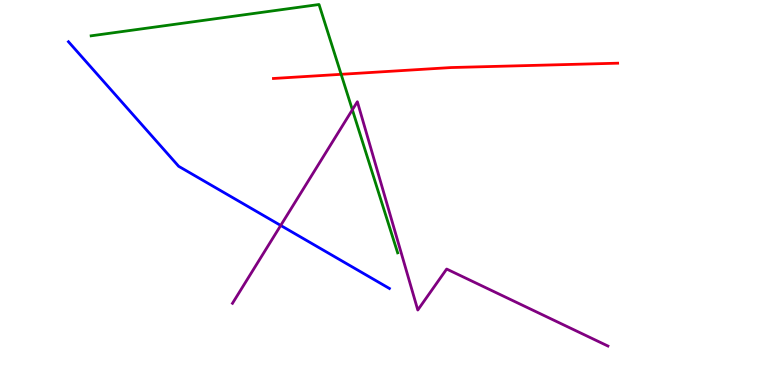[{'lines': ['blue', 'red'], 'intersections': []}, {'lines': ['green', 'red'], 'intersections': [{'x': 4.4, 'y': 8.07}]}, {'lines': ['purple', 'red'], 'intersections': []}, {'lines': ['blue', 'green'], 'intersections': []}, {'lines': ['blue', 'purple'], 'intersections': [{'x': 3.62, 'y': 4.14}]}, {'lines': ['green', 'purple'], 'intersections': [{'x': 4.55, 'y': 7.15}]}]